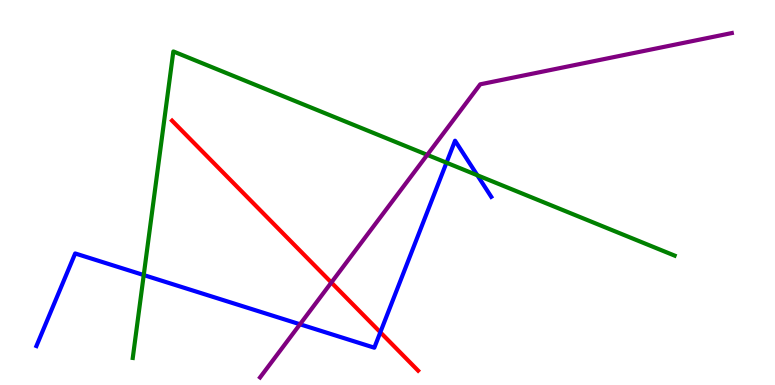[{'lines': ['blue', 'red'], 'intersections': [{'x': 4.91, 'y': 1.37}]}, {'lines': ['green', 'red'], 'intersections': []}, {'lines': ['purple', 'red'], 'intersections': [{'x': 4.28, 'y': 2.66}]}, {'lines': ['blue', 'green'], 'intersections': [{'x': 1.85, 'y': 2.86}, {'x': 5.76, 'y': 5.77}, {'x': 6.16, 'y': 5.45}]}, {'lines': ['blue', 'purple'], 'intersections': [{'x': 3.87, 'y': 1.58}]}, {'lines': ['green', 'purple'], 'intersections': [{'x': 5.51, 'y': 5.98}]}]